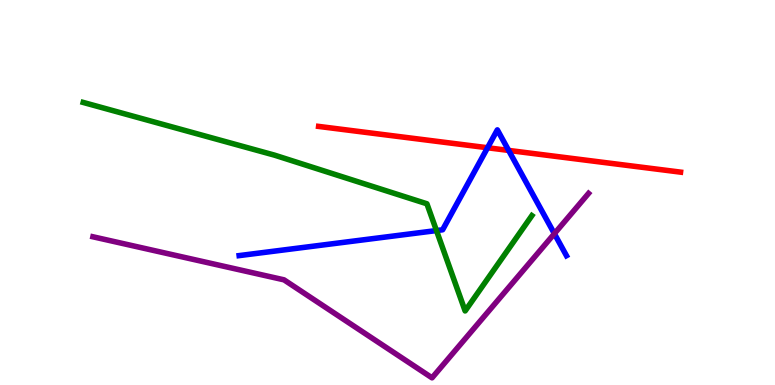[{'lines': ['blue', 'red'], 'intersections': [{'x': 6.29, 'y': 6.16}, {'x': 6.56, 'y': 6.09}]}, {'lines': ['green', 'red'], 'intersections': []}, {'lines': ['purple', 'red'], 'intersections': []}, {'lines': ['blue', 'green'], 'intersections': [{'x': 5.63, 'y': 4.01}]}, {'lines': ['blue', 'purple'], 'intersections': [{'x': 7.15, 'y': 3.93}]}, {'lines': ['green', 'purple'], 'intersections': []}]